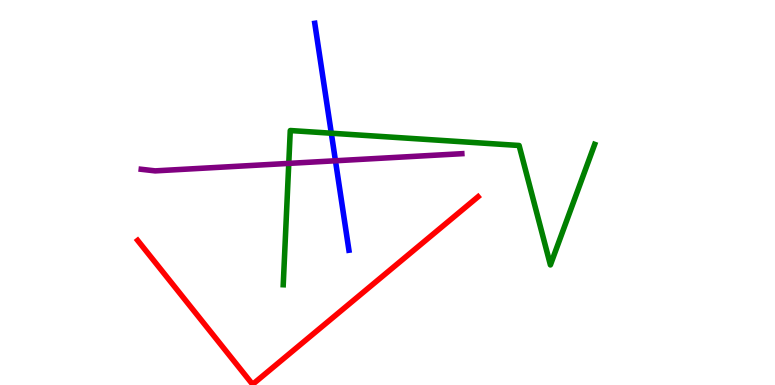[{'lines': ['blue', 'red'], 'intersections': []}, {'lines': ['green', 'red'], 'intersections': []}, {'lines': ['purple', 'red'], 'intersections': []}, {'lines': ['blue', 'green'], 'intersections': [{'x': 4.28, 'y': 6.54}]}, {'lines': ['blue', 'purple'], 'intersections': [{'x': 4.33, 'y': 5.82}]}, {'lines': ['green', 'purple'], 'intersections': [{'x': 3.73, 'y': 5.76}]}]